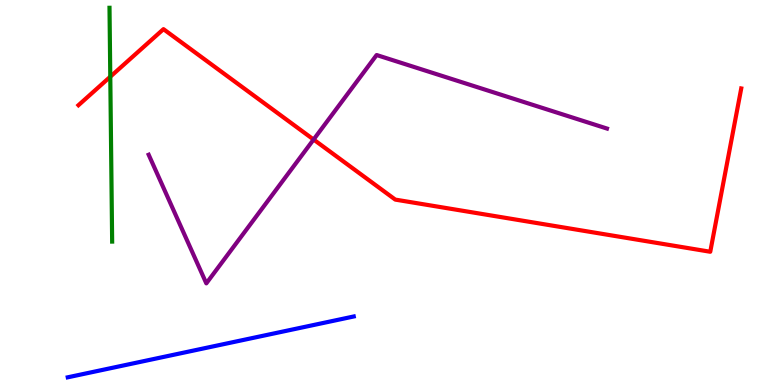[{'lines': ['blue', 'red'], 'intersections': []}, {'lines': ['green', 'red'], 'intersections': [{'x': 1.42, 'y': 8.01}]}, {'lines': ['purple', 'red'], 'intersections': [{'x': 4.05, 'y': 6.38}]}, {'lines': ['blue', 'green'], 'intersections': []}, {'lines': ['blue', 'purple'], 'intersections': []}, {'lines': ['green', 'purple'], 'intersections': []}]